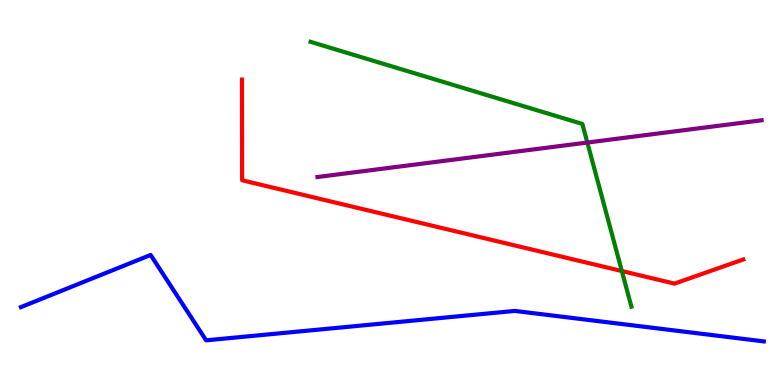[{'lines': ['blue', 'red'], 'intersections': []}, {'lines': ['green', 'red'], 'intersections': [{'x': 8.02, 'y': 2.96}]}, {'lines': ['purple', 'red'], 'intersections': []}, {'lines': ['blue', 'green'], 'intersections': []}, {'lines': ['blue', 'purple'], 'intersections': []}, {'lines': ['green', 'purple'], 'intersections': [{'x': 7.58, 'y': 6.3}]}]